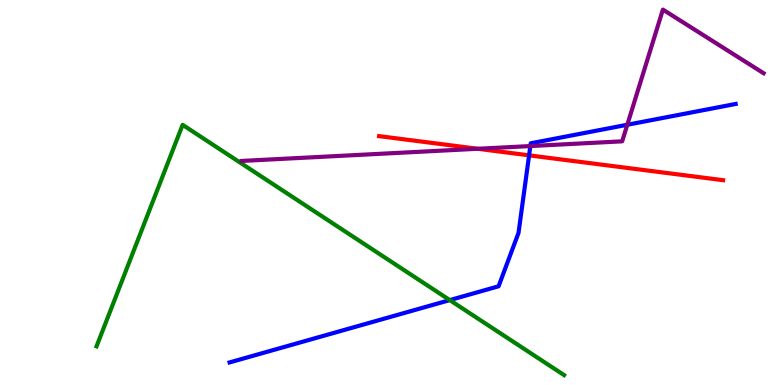[{'lines': ['blue', 'red'], 'intersections': [{'x': 6.83, 'y': 5.96}]}, {'lines': ['green', 'red'], 'intersections': []}, {'lines': ['purple', 'red'], 'intersections': [{'x': 6.16, 'y': 6.14}]}, {'lines': ['blue', 'green'], 'intersections': [{'x': 5.8, 'y': 2.21}]}, {'lines': ['blue', 'purple'], 'intersections': [{'x': 6.84, 'y': 6.21}, {'x': 8.09, 'y': 6.76}]}, {'lines': ['green', 'purple'], 'intersections': []}]